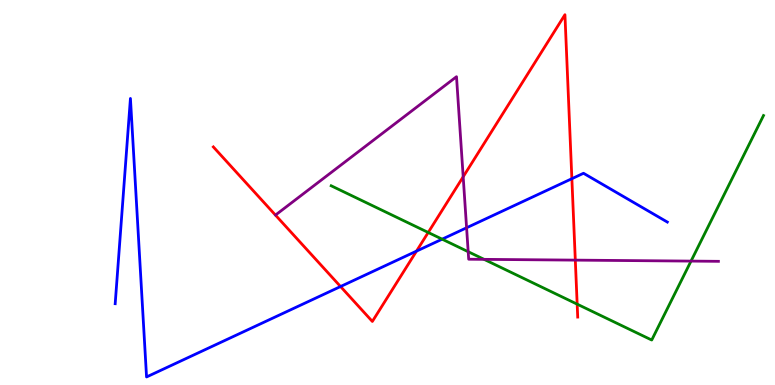[{'lines': ['blue', 'red'], 'intersections': [{'x': 4.39, 'y': 2.56}, {'x': 5.37, 'y': 3.48}, {'x': 7.38, 'y': 5.36}]}, {'lines': ['green', 'red'], 'intersections': [{'x': 5.53, 'y': 3.96}, {'x': 7.45, 'y': 2.1}]}, {'lines': ['purple', 'red'], 'intersections': [{'x': 5.98, 'y': 5.41}, {'x': 7.42, 'y': 3.24}]}, {'lines': ['blue', 'green'], 'intersections': [{'x': 5.71, 'y': 3.79}]}, {'lines': ['blue', 'purple'], 'intersections': [{'x': 6.02, 'y': 4.08}]}, {'lines': ['green', 'purple'], 'intersections': [{'x': 6.04, 'y': 3.46}, {'x': 6.25, 'y': 3.26}, {'x': 8.92, 'y': 3.22}]}]